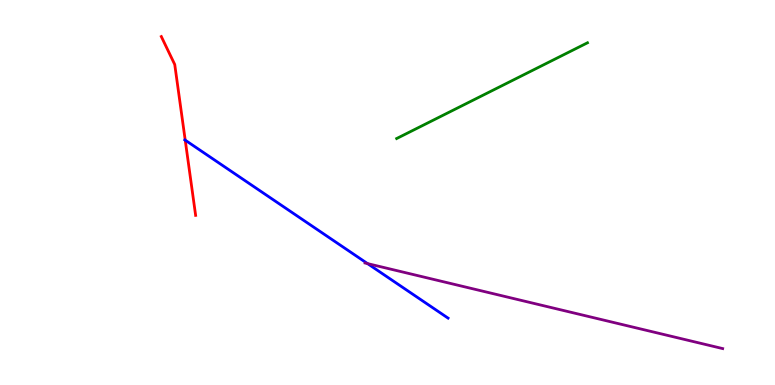[{'lines': ['blue', 'red'], 'intersections': [{'x': 2.39, 'y': 6.36}]}, {'lines': ['green', 'red'], 'intersections': []}, {'lines': ['purple', 'red'], 'intersections': []}, {'lines': ['blue', 'green'], 'intersections': []}, {'lines': ['blue', 'purple'], 'intersections': [{'x': 4.74, 'y': 3.15}]}, {'lines': ['green', 'purple'], 'intersections': []}]